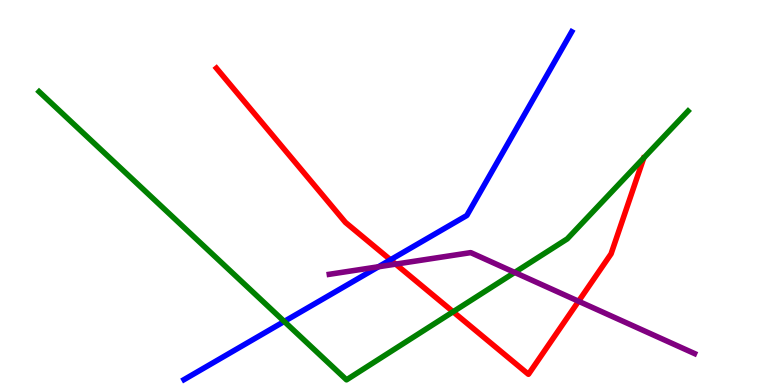[{'lines': ['blue', 'red'], 'intersections': [{'x': 5.04, 'y': 3.25}]}, {'lines': ['green', 'red'], 'intersections': [{'x': 5.85, 'y': 1.9}]}, {'lines': ['purple', 'red'], 'intersections': [{'x': 5.11, 'y': 3.14}, {'x': 7.47, 'y': 2.18}]}, {'lines': ['blue', 'green'], 'intersections': [{'x': 3.67, 'y': 1.65}]}, {'lines': ['blue', 'purple'], 'intersections': [{'x': 4.88, 'y': 3.07}]}, {'lines': ['green', 'purple'], 'intersections': [{'x': 6.64, 'y': 2.92}]}]